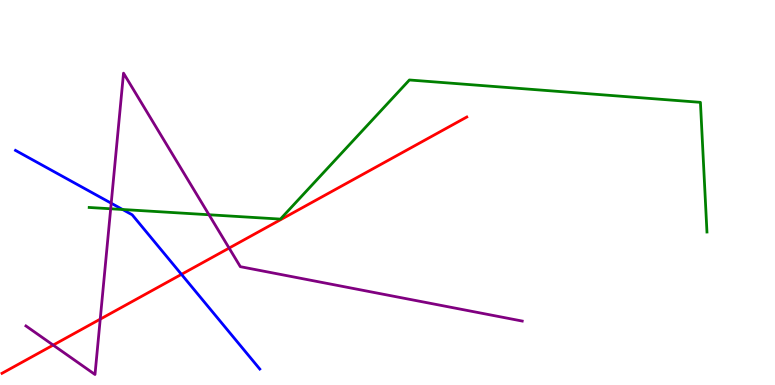[{'lines': ['blue', 'red'], 'intersections': [{'x': 2.34, 'y': 2.87}]}, {'lines': ['green', 'red'], 'intersections': []}, {'lines': ['purple', 'red'], 'intersections': [{'x': 0.686, 'y': 1.04}, {'x': 1.29, 'y': 1.71}, {'x': 2.96, 'y': 3.56}]}, {'lines': ['blue', 'green'], 'intersections': [{'x': 1.58, 'y': 4.56}]}, {'lines': ['blue', 'purple'], 'intersections': [{'x': 1.43, 'y': 4.72}]}, {'lines': ['green', 'purple'], 'intersections': [{'x': 1.43, 'y': 4.58}, {'x': 2.7, 'y': 4.42}]}]